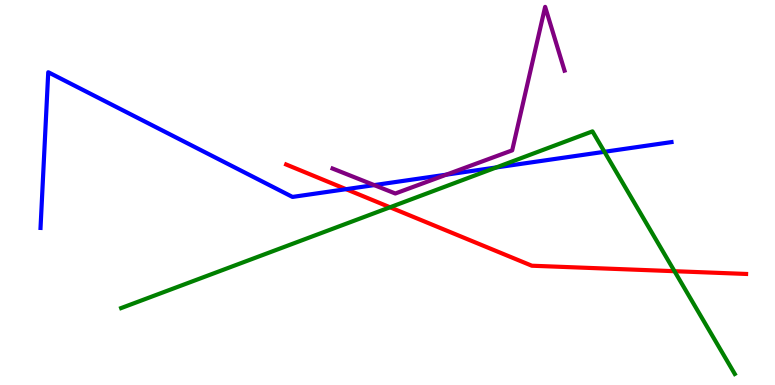[{'lines': ['blue', 'red'], 'intersections': [{'x': 4.47, 'y': 5.09}]}, {'lines': ['green', 'red'], 'intersections': [{'x': 5.03, 'y': 4.62}, {'x': 8.7, 'y': 2.96}]}, {'lines': ['purple', 'red'], 'intersections': []}, {'lines': ['blue', 'green'], 'intersections': [{'x': 6.4, 'y': 5.65}, {'x': 7.8, 'y': 6.06}]}, {'lines': ['blue', 'purple'], 'intersections': [{'x': 4.83, 'y': 5.19}, {'x': 5.76, 'y': 5.46}]}, {'lines': ['green', 'purple'], 'intersections': []}]